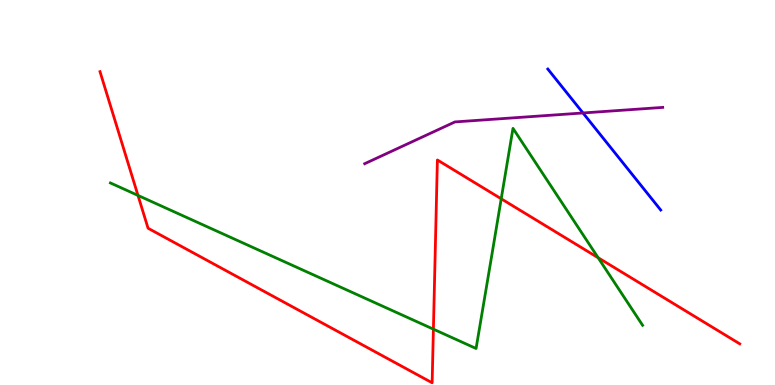[{'lines': ['blue', 'red'], 'intersections': []}, {'lines': ['green', 'red'], 'intersections': [{'x': 1.78, 'y': 4.92}, {'x': 5.59, 'y': 1.45}, {'x': 6.47, 'y': 4.84}, {'x': 7.72, 'y': 3.31}]}, {'lines': ['purple', 'red'], 'intersections': []}, {'lines': ['blue', 'green'], 'intersections': []}, {'lines': ['blue', 'purple'], 'intersections': [{'x': 7.52, 'y': 7.07}]}, {'lines': ['green', 'purple'], 'intersections': []}]